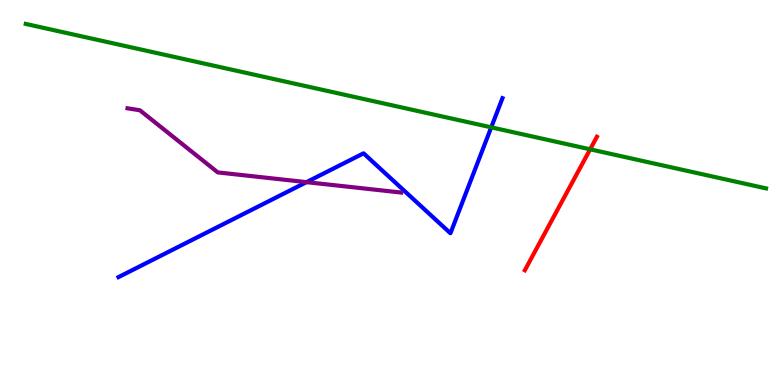[{'lines': ['blue', 'red'], 'intersections': []}, {'lines': ['green', 'red'], 'intersections': [{'x': 7.61, 'y': 6.12}]}, {'lines': ['purple', 'red'], 'intersections': []}, {'lines': ['blue', 'green'], 'intersections': [{'x': 6.34, 'y': 6.69}]}, {'lines': ['blue', 'purple'], 'intersections': [{'x': 3.95, 'y': 5.27}]}, {'lines': ['green', 'purple'], 'intersections': []}]